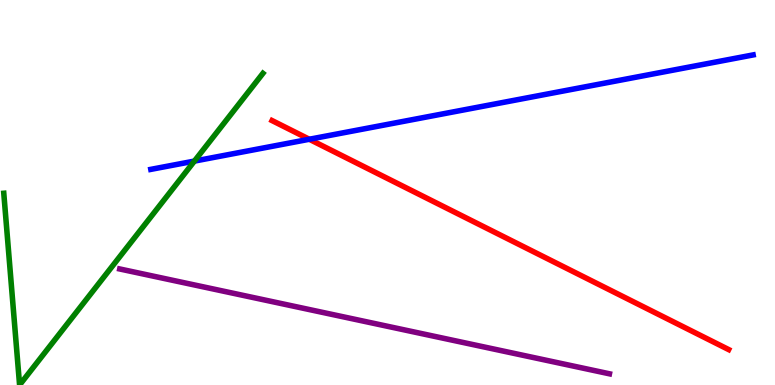[{'lines': ['blue', 'red'], 'intersections': [{'x': 3.99, 'y': 6.38}]}, {'lines': ['green', 'red'], 'intersections': []}, {'lines': ['purple', 'red'], 'intersections': []}, {'lines': ['blue', 'green'], 'intersections': [{'x': 2.51, 'y': 5.82}]}, {'lines': ['blue', 'purple'], 'intersections': []}, {'lines': ['green', 'purple'], 'intersections': []}]